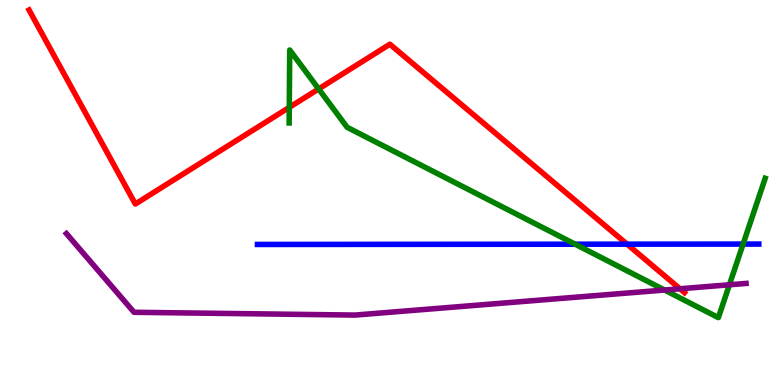[{'lines': ['blue', 'red'], 'intersections': [{'x': 8.09, 'y': 3.66}]}, {'lines': ['green', 'red'], 'intersections': [{'x': 3.73, 'y': 7.21}, {'x': 4.11, 'y': 7.69}]}, {'lines': ['purple', 'red'], 'intersections': [{'x': 8.77, 'y': 2.5}]}, {'lines': ['blue', 'green'], 'intersections': [{'x': 7.42, 'y': 3.66}, {'x': 9.59, 'y': 3.66}]}, {'lines': ['blue', 'purple'], 'intersections': []}, {'lines': ['green', 'purple'], 'intersections': [{'x': 8.57, 'y': 2.47}, {'x': 9.41, 'y': 2.6}]}]